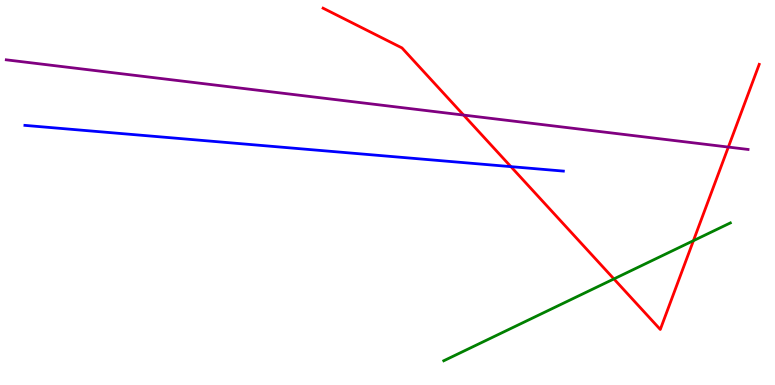[{'lines': ['blue', 'red'], 'intersections': [{'x': 6.59, 'y': 5.67}]}, {'lines': ['green', 'red'], 'intersections': [{'x': 7.92, 'y': 2.76}, {'x': 8.95, 'y': 3.75}]}, {'lines': ['purple', 'red'], 'intersections': [{'x': 5.98, 'y': 7.01}, {'x': 9.4, 'y': 6.18}]}, {'lines': ['blue', 'green'], 'intersections': []}, {'lines': ['blue', 'purple'], 'intersections': []}, {'lines': ['green', 'purple'], 'intersections': []}]